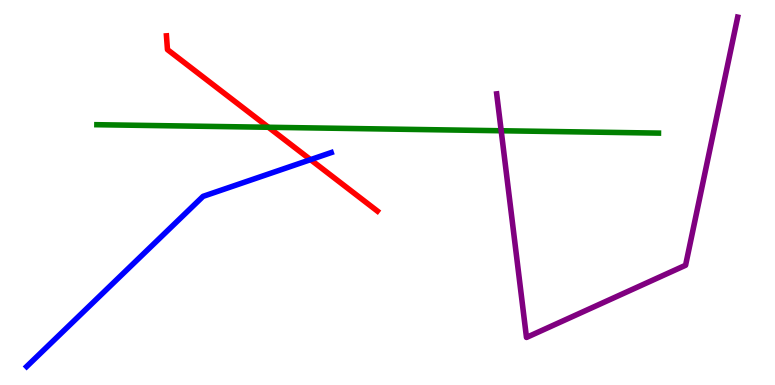[{'lines': ['blue', 'red'], 'intersections': [{'x': 4.01, 'y': 5.85}]}, {'lines': ['green', 'red'], 'intersections': [{'x': 3.46, 'y': 6.69}]}, {'lines': ['purple', 'red'], 'intersections': []}, {'lines': ['blue', 'green'], 'intersections': []}, {'lines': ['blue', 'purple'], 'intersections': []}, {'lines': ['green', 'purple'], 'intersections': [{'x': 6.47, 'y': 6.6}]}]